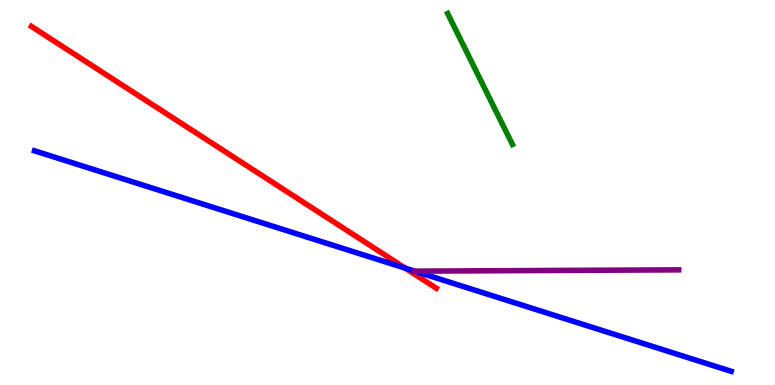[{'lines': ['blue', 'red'], 'intersections': [{'x': 5.23, 'y': 3.03}]}, {'lines': ['green', 'red'], 'intersections': []}, {'lines': ['purple', 'red'], 'intersections': []}, {'lines': ['blue', 'green'], 'intersections': []}, {'lines': ['blue', 'purple'], 'intersections': []}, {'lines': ['green', 'purple'], 'intersections': []}]